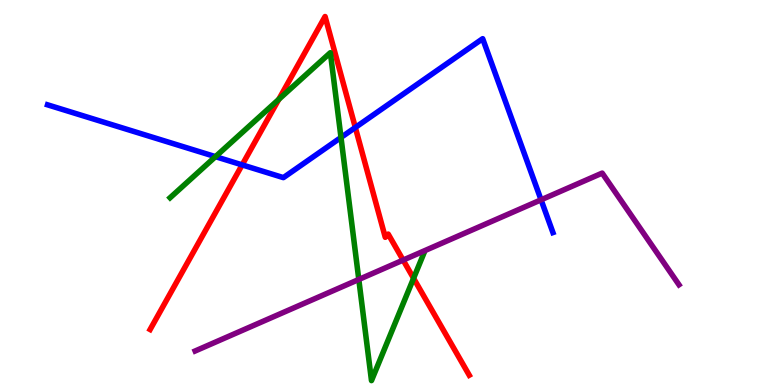[{'lines': ['blue', 'red'], 'intersections': [{'x': 3.12, 'y': 5.72}, {'x': 4.58, 'y': 6.69}]}, {'lines': ['green', 'red'], 'intersections': [{'x': 3.6, 'y': 7.42}, {'x': 5.34, 'y': 2.77}]}, {'lines': ['purple', 'red'], 'intersections': [{'x': 5.2, 'y': 3.24}]}, {'lines': ['blue', 'green'], 'intersections': [{'x': 2.78, 'y': 5.93}, {'x': 4.4, 'y': 6.43}]}, {'lines': ['blue', 'purple'], 'intersections': [{'x': 6.98, 'y': 4.81}]}, {'lines': ['green', 'purple'], 'intersections': [{'x': 4.63, 'y': 2.74}]}]